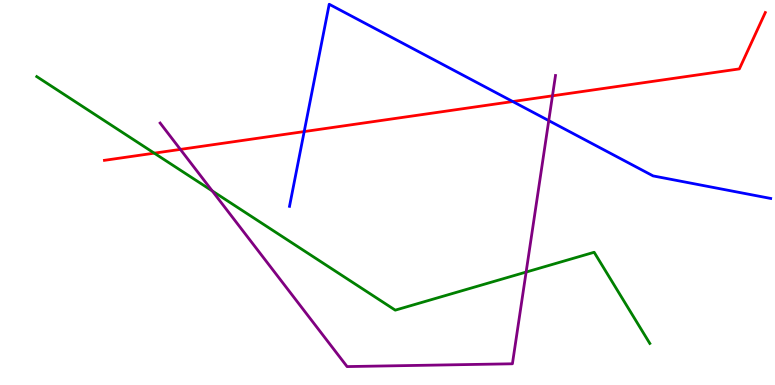[{'lines': ['blue', 'red'], 'intersections': [{'x': 3.93, 'y': 6.58}, {'x': 6.62, 'y': 7.36}]}, {'lines': ['green', 'red'], 'intersections': [{'x': 1.99, 'y': 6.02}]}, {'lines': ['purple', 'red'], 'intersections': [{'x': 2.33, 'y': 6.12}, {'x': 7.13, 'y': 7.51}]}, {'lines': ['blue', 'green'], 'intersections': []}, {'lines': ['blue', 'purple'], 'intersections': [{'x': 7.08, 'y': 6.87}]}, {'lines': ['green', 'purple'], 'intersections': [{'x': 2.74, 'y': 5.04}, {'x': 6.79, 'y': 2.93}]}]